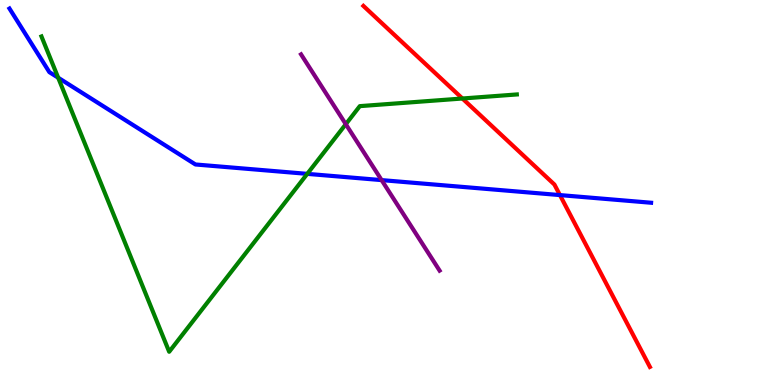[{'lines': ['blue', 'red'], 'intersections': [{'x': 7.22, 'y': 4.93}]}, {'lines': ['green', 'red'], 'intersections': [{'x': 5.97, 'y': 7.44}]}, {'lines': ['purple', 'red'], 'intersections': []}, {'lines': ['blue', 'green'], 'intersections': [{'x': 0.751, 'y': 7.98}, {'x': 3.96, 'y': 5.48}]}, {'lines': ['blue', 'purple'], 'intersections': [{'x': 4.92, 'y': 5.32}]}, {'lines': ['green', 'purple'], 'intersections': [{'x': 4.46, 'y': 6.77}]}]